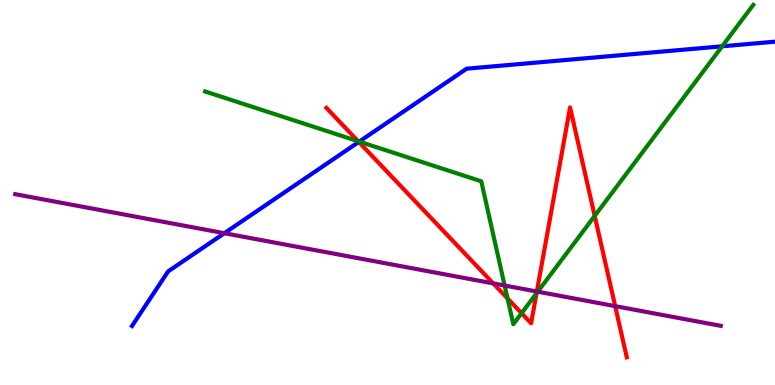[{'lines': ['blue', 'red'], 'intersections': [{'x': 4.63, 'y': 6.31}]}, {'lines': ['green', 'red'], 'intersections': [{'x': 4.62, 'y': 6.33}, {'x': 6.55, 'y': 2.25}, {'x': 6.73, 'y': 1.86}, {'x': 6.92, 'y': 2.38}, {'x': 7.67, 'y': 4.39}]}, {'lines': ['purple', 'red'], 'intersections': [{'x': 6.36, 'y': 2.64}, {'x': 6.93, 'y': 2.43}, {'x': 7.94, 'y': 2.05}]}, {'lines': ['blue', 'green'], 'intersections': [{'x': 4.64, 'y': 6.32}, {'x': 9.32, 'y': 8.8}]}, {'lines': ['blue', 'purple'], 'intersections': [{'x': 2.89, 'y': 3.94}]}, {'lines': ['green', 'purple'], 'intersections': [{'x': 6.51, 'y': 2.58}, {'x': 6.94, 'y': 2.42}]}]